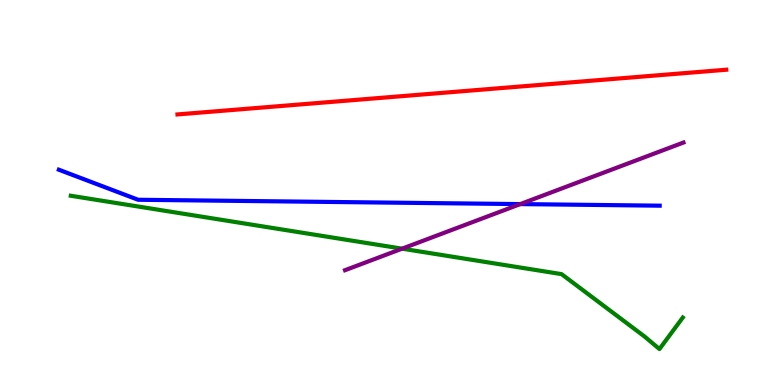[{'lines': ['blue', 'red'], 'intersections': []}, {'lines': ['green', 'red'], 'intersections': []}, {'lines': ['purple', 'red'], 'intersections': []}, {'lines': ['blue', 'green'], 'intersections': []}, {'lines': ['blue', 'purple'], 'intersections': [{'x': 6.71, 'y': 4.7}]}, {'lines': ['green', 'purple'], 'intersections': [{'x': 5.19, 'y': 3.54}]}]